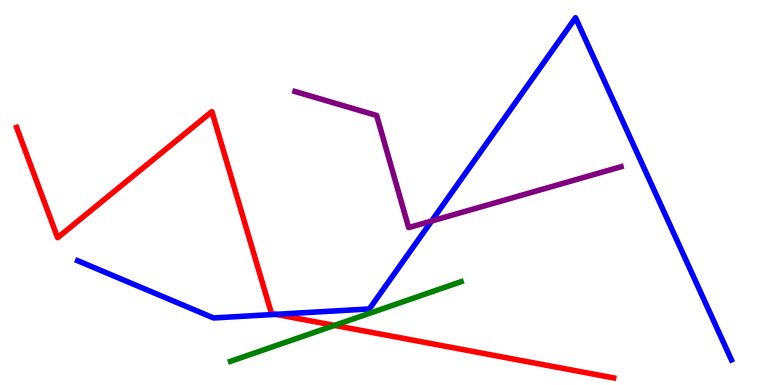[{'lines': ['blue', 'red'], 'intersections': [{'x': 3.56, 'y': 1.83}]}, {'lines': ['green', 'red'], 'intersections': [{'x': 4.32, 'y': 1.55}]}, {'lines': ['purple', 'red'], 'intersections': []}, {'lines': ['blue', 'green'], 'intersections': []}, {'lines': ['blue', 'purple'], 'intersections': [{'x': 5.57, 'y': 4.26}]}, {'lines': ['green', 'purple'], 'intersections': []}]